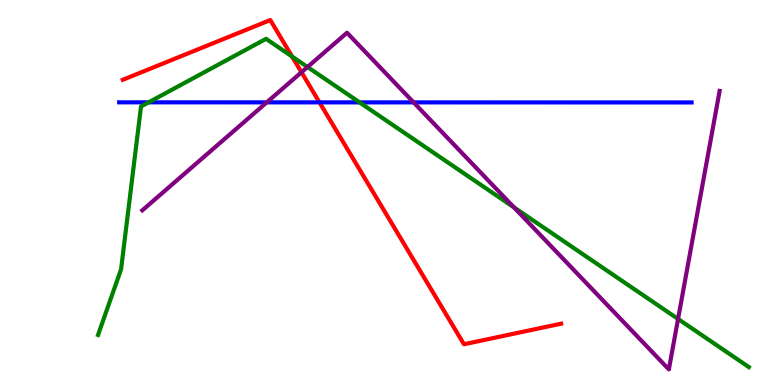[{'lines': ['blue', 'red'], 'intersections': [{'x': 4.12, 'y': 7.34}]}, {'lines': ['green', 'red'], 'intersections': [{'x': 3.77, 'y': 8.53}]}, {'lines': ['purple', 'red'], 'intersections': [{'x': 3.89, 'y': 8.12}]}, {'lines': ['blue', 'green'], 'intersections': [{'x': 1.92, 'y': 7.34}, {'x': 4.64, 'y': 7.34}]}, {'lines': ['blue', 'purple'], 'intersections': [{'x': 3.44, 'y': 7.34}, {'x': 5.34, 'y': 7.34}]}, {'lines': ['green', 'purple'], 'intersections': [{'x': 3.97, 'y': 8.26}, {'x': 6.63, 'y': 4.61}, {'x': 8.75, 'y': 1.72}]}]